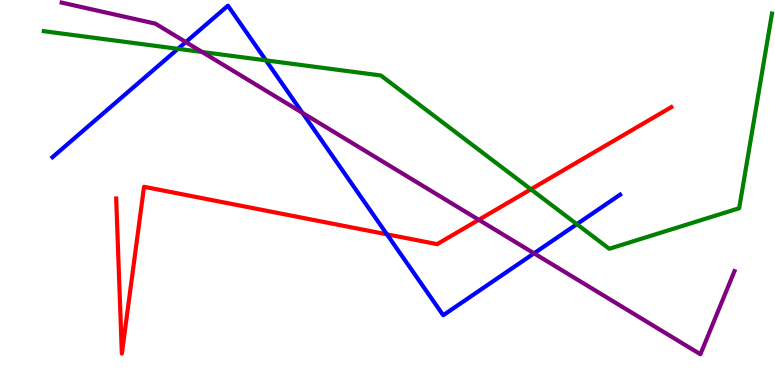[{'lines': ['blue', 'red'], 'intersections': [{'x': 4.99, 'y': 3.91}]}, {'lines': ['green', 'red'], 'intersections': [{'x': 6.85, 'y': 5.08}]}, {'lines': ['purple', 'red'], 'intersections': [{'x': 6.18, 'y': 4.29}]}, {'lines': ['blue', 'green'], 'intersections': [{'x': 2.3, 'y': 8.73}, {'x': 3.43, 'y': 8.43}, {'x': 7.44, 'y': 4.18}]}, {'lines': ['blue', 'purple'], 'intersections': [{'x': 2.4, 'y': 8.91}, {'x': 3.9, 'y': 7.07}, {'x': 6.89, 'y': 3.42}]}, {'lines': ['green', 'purple'], 'intersections': [{'x': 2.61, 'y': 8.65}]}]